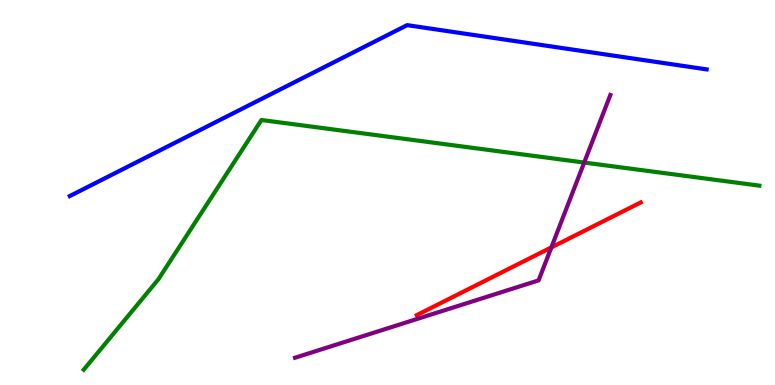[{'lines': ['blue', 'red'], 'intersections': []}, {'lines': ['green', 'red'], 'intersections': []}, {'lines': ['purple', 'red'], 'intersections': [{'x': 7.11, 'y': 3.57}]}, {'lines': ['blue', 'green'], 'intersections': []}, {'lines': ['blue', 'purple'], 'intersections': []}, {'lines': ['green', 'purple'], 'intersections': [{'x': 7.54, 'y': 5.78}]}]